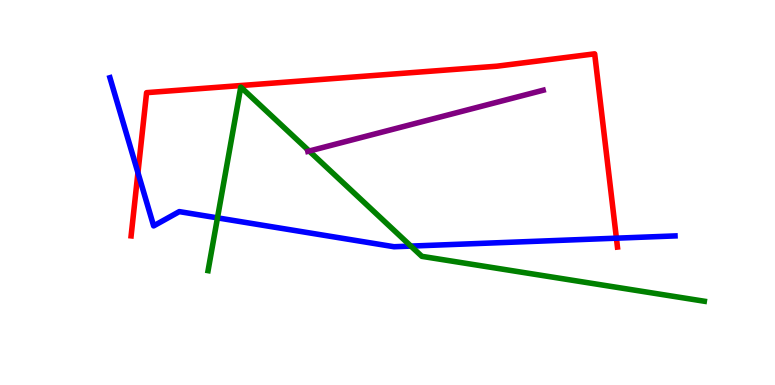[{'lines': ['blue', 'red'], 'intersections': [{'x': 1.78, 'y': 5.51}, {'x': 7.95, 'y': 3.81}]}, {'lines': ['green', 'red'], 'intersections': []}, {'lines': ['purple', 'red'], 'intersections': []}, {'lines': ['blue', 'green'], 'intersections': [{'x': 2.81, 'y': 4.34}, {'x': 5.3, 'y': 3.61}]}, {'lines': ['blue', 'purple'], 'intersections': []}, {'lines': ['green', 'purple'], 'intersections': [{'x': 3.99, 'y': 6.08}]}]